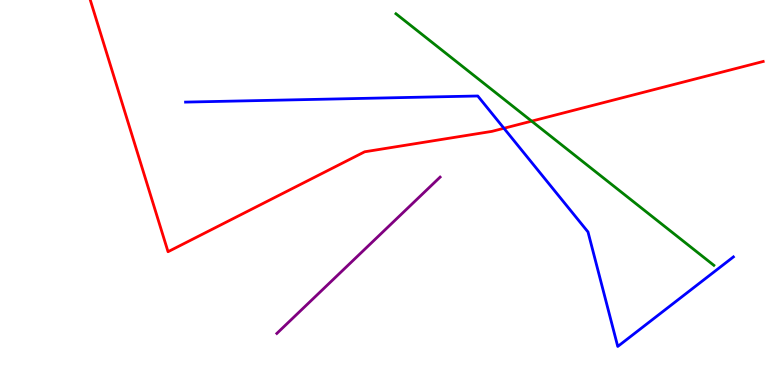[{'lines': ['blue', 'red'], 'intersections': [{'x': 6.5, 'y': 6.67}]}, {'lines': ['green', 'red'], 'intersections': [{'x': 6.86, 'y': 6.85}]}, {'lines': ['purple', 'red'], 'intersections': []}, {'lines': ['blue', 'green'], 'intersections': []}, {'lines': ['blue', 'purple'], 'intersections': []}, {'lines': ['green', 'purple'], 'intersections': []}]